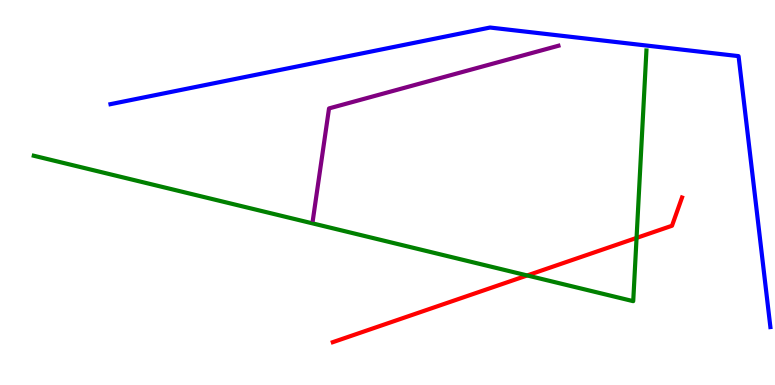[{'lines': ['blue', 'red'], 'intersections': []}, {'lines': ['green', 'red'], 'intersections': [{'x': 6.8, 'y': 2.85}, {'x': 8.21, 'y': 3.82}]}, {'lines': ['purple', 'red'], 'intersections': []}, {'lines': ['blue', 'green'], 'intersections': []}, {'lines': ['blue', 'purple'], 'intersections': []}, {'lines': ['green', 'purple'], 'intersections': []}]